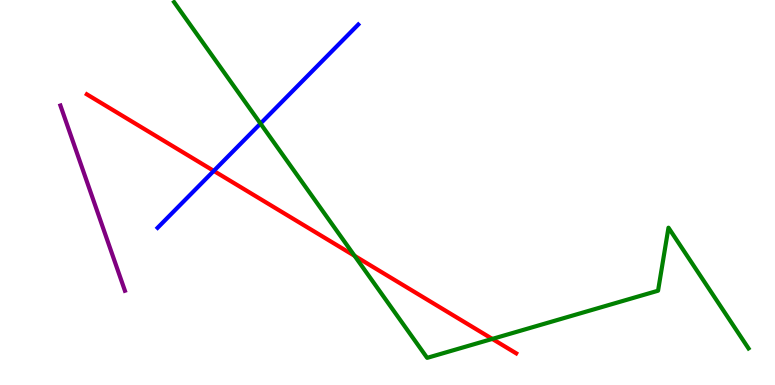[{'lines': ['blue', 'red'], 'intersections': [{'x': 2.76, 'y': 5.56}]}, {'lines': ['green', 'red'], 'intersections': [{'x': 4.58, 'y': 3.36}, {'x': 6.35, 'y': 1.2}]}, {'lines': ['purple', 'red'], 'intersections': []}, {'lines': ['blue', 'green'], 'intersections': [{'x': 3.36, 'y': 6.79}]}, {'lines': ['blue', 'purple'], 'intersections': []}, {'lines': ['green', 'purple'], 'intersections': []}]